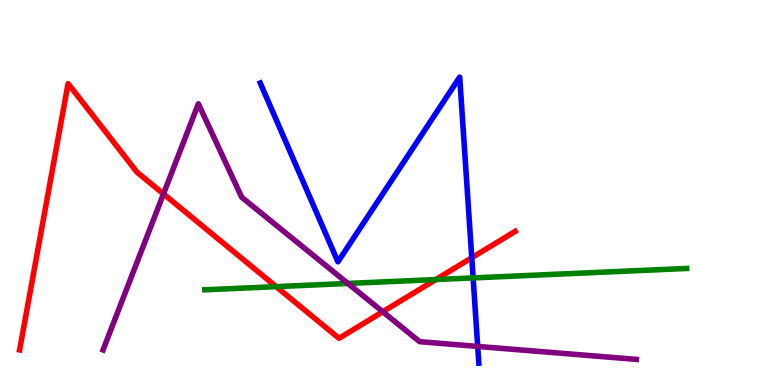[{'lines': ['blue', 'red'], 'intersections': [{'x': 6.09, 'y': 3.31}]}, {'lines': ['green', 'red'], 'intersections': [{'x': 3.56, 'y': 2.56}, {'x': 5.62, 'y': 2.74}]}, {'lines': ['purple', 'red'], 'intersections': [{'x': 2.11, 'y': 4.96}, {'x': 4.94, 'y': 1.9}]}, {'lines': ['blue', 'green'], 'intersections': [{'x': 6.1, 'y': 2.78}]}, {'lines': ['blue', 'purple'], 'intersections': [{'x': 6.16, 'y': 1.0}]}, {'lines': ['green', 'purple'], 'intersections': [{'x': 4.49, 'y': 2.64}]}]